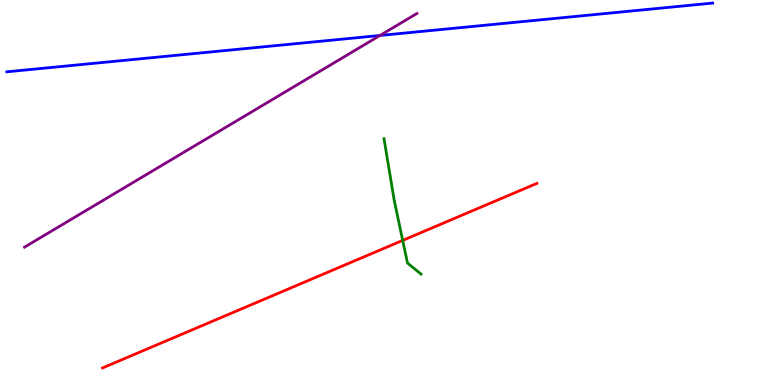[{'lines': ['blue', 'red'], 'intersections': []}, {'lines': ['green', 'red'], 'intersections': [{'x': 5.2, 'y': 3.76}]}, {'lines': ['purple', 'red'], 'intersections': []}, {'lines': ['blue', 'green'], 'intersections': []}, {'lines': ['blue', 'purple'], 'intersections': [{'x': 4.9, 'y': 9.08}]}, {'lines': ['green', 'purple'], 'intersections': []}]